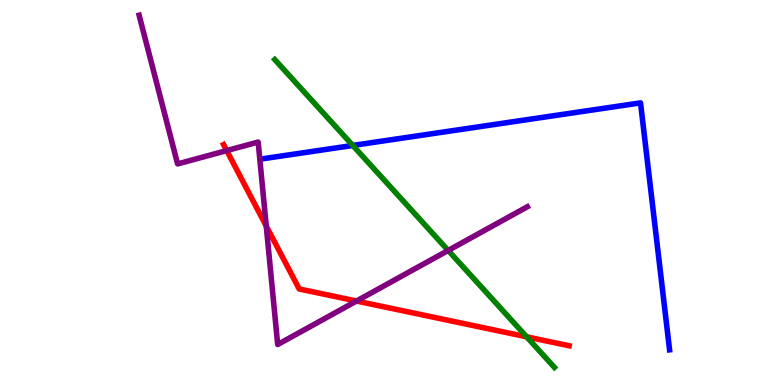[{'lines': ['blue', 'red'], 'intersections': []}, {'lines': ['green', 'red'], 'intersections': [{'x': 6.8, 'y': 1.25}]}, {'lines': ['purple', 'red'], 'intersections': [{'x': 2.93, 'y': 6.09}, {'x': 3.44, 'y': 4.13}, {'x': 4.6, 'y': 2.18}]}, {'lines': ['blue', 'green'], 'intersections': [{'x': 4.55, 'y': 6.22}]}, {'lines': ['blue', 'purple'], 'intersections': []}, {'lines': ['green', 'purple'], 'intersections': [{'x': 5.78, 'y': 3.49}]}]